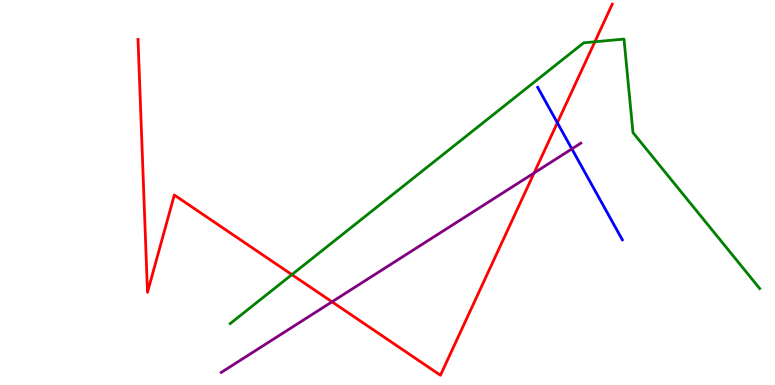[{'lines': ['blue', 'red'], 'intersections': [{'x': 7.19, 'y': 6.81}]}, {'lines': ['green', 'red'], 'intersections': [{'x': 3.77, 'y': 2.87}, {'x': 7.68, 'y': 8.91}]}, {'lines': ['purple', 'red'], 'intersections': [{'x': 4.28, 'y': 2.16}, {'x': 6.89, 'y': 5.51}]}, {'lines': ['blue', 'green'], 'intersections': []}, {'lines': ['blue', 'purple'], 'intersections': [{'x': 7.38, 'y': 6.13}]}, {'lines': ['green', 'purple'], 'intersections': []}]